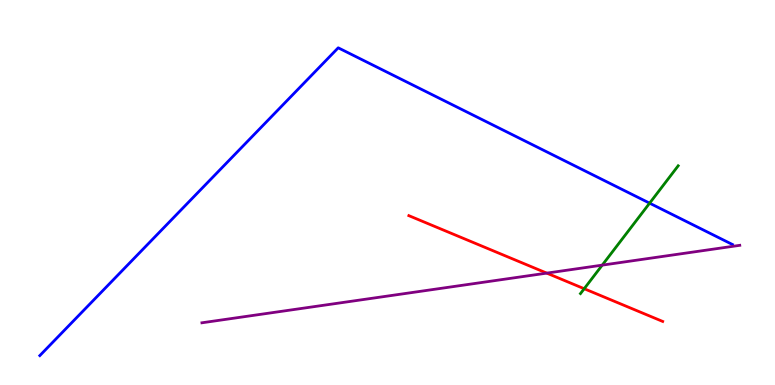[{'lines': ['blue', 'red'], 'intersections': []}, {'lines': ['green', 'red'], 'intersections': [{'x': 7.54, 'y': 2.5}]}, {'lines': ['purple', 'red'], 'intersections': [{'x': 7.06, 'y': 2.91}]}, {'lines': ['blue', 'green'], 'intersections': [{'x': 8.38, 'y': 4.72}]}, {'lines': ['blue', 'purple'], 'intersections': []}, {'lines': ['green', 'purple'], 'intersections': [{'x': 7.77, 'y': 3.11}]}]